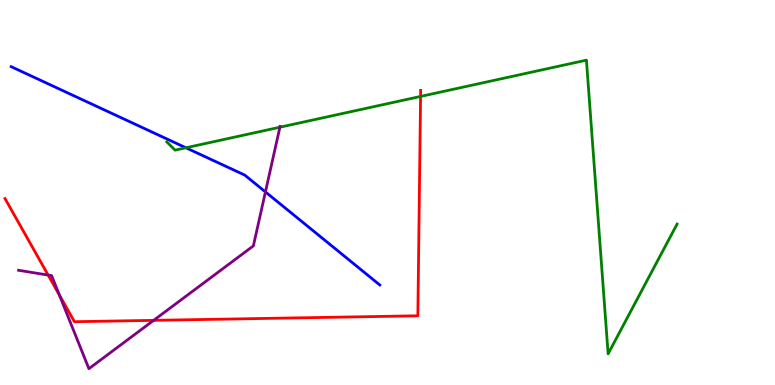[{'lines': ['blue', 'red'], 'intersections': []}, {'lines': ['green', 'red'], 'intersections': [{'x': 5.43, 'y': 7.5}]}, {'lines': ['purple', 'red'], 'intersections': [{'x': 0.621, 'y': 2.85}, {'x': 0.766, 'y': 2.34}, {'x': 1.98, 'y': 1.68}]}, {'lines': ['blue', 'green'], 'intersections': [{'x': 2.4, 'y': 6.16}]}, {'lines': ['blue', 'purple'], 'intersections': [{'x': 3.43, 'y': 5.02}]}, {'lines': ['green', 'purple'], 'intersections': [{'x': 3.61, 'y': 6.7}]}]